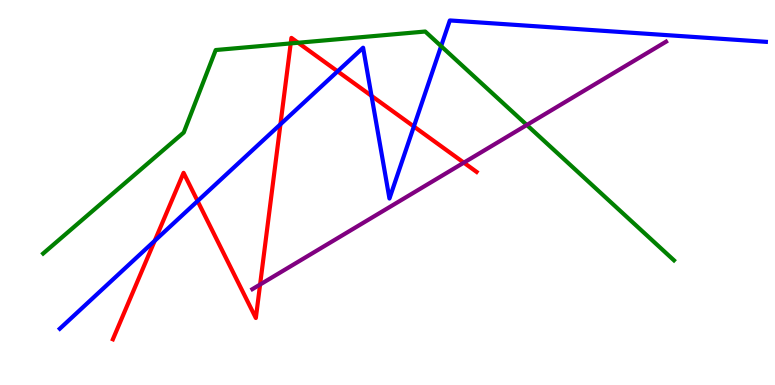[{'lines': ['blue', 'red'], 'intersections': [{'x': 2.0, 'y': 3.75}, {'x': 2.55, 'y': 4.78}, {'x': 3.62, 'y': 6.77}, {'x': 4.36, 'y': 8.15}, {'x': 4.79, 'y': 7.51}, {'x': 5.34, 'y': 6.71}]}, {'lines': ['green', 'red'], 'intersections': [{'x': 3.75, 'y': 8.87}, {'x': 3.85, 'y': 8.89}]}, {'lines': ['purple', 'red'], 'intersections': [{'x': 3.36, 'y': 2.61}, {'x': 5.98, 'y': 5.78}]}, {'lines': ['blue', 'green'], 'intersections': [{'x': 5.69, 'y': 8.8}]}, {'lines': ['blue', 'purple'], 'intersections': []}, {'lines': ['green', 'purple'], 'intersections': [{'x': 6.8, 'y': 6.75}]}]